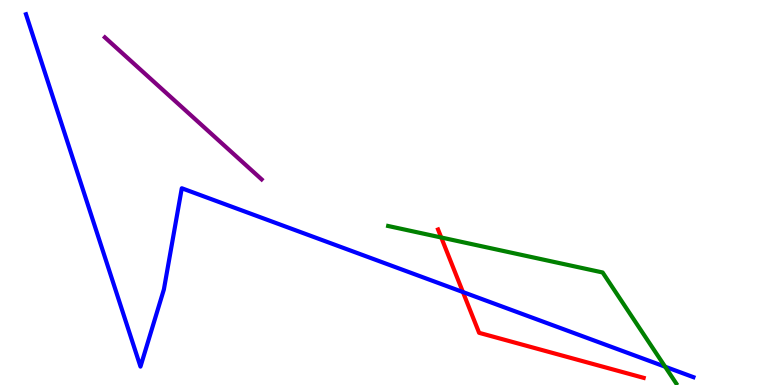[{'lines': ['blue', 'red'], 'intersections': [{'x': 5.97, 'y': 2.41}]}, {'lines': ['green', 'red'], 'intersections': [{'x': 5.69, 'y': 3.83}]}, {'lines': ['purple', 'red'], 'intersections': []}, {'lines': ['blue', 'green'], 'intersections': [{'x': 8.58, 'y': 0.475}]}, {'lines': ['blue', 'purple'], 'intersections': []}, {'lines': ['green', 'purple'], 'intersections': []}]